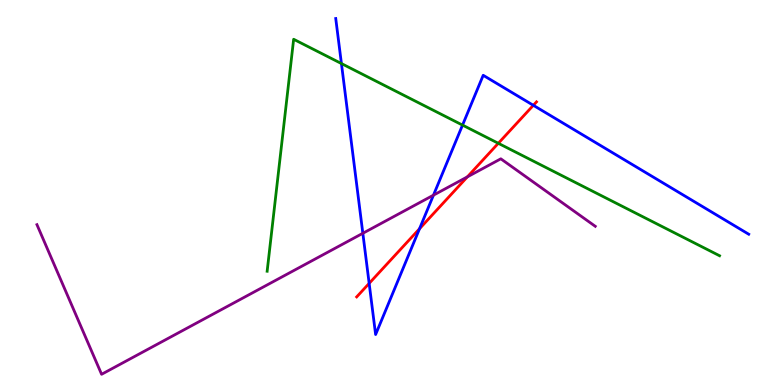[{'lines': ['blue', 'red'], 'intersections': [{'x': 4.76, 'y': 2.64}, {'x': 5.41, 'y': 4.06}, {'x': 6.88, 'y': 7.26}]}, {'lines': ['green', 'red'], 'intersections': [{'x': 6.43, 'y': 6.28}]}, {'lines': ['purple', 'red'], 'intersections': [{'x': 6.03, 'y': 5.41}]}, {'lines': ['blue', 'green'], 'intersections': [{'x': 4.41, 'y': 8.35}, {'x': 5.97, 'y': 6.75}]}, {'lines': ['blue', 'purple'], 'intersections': [{'x': 4.68, 'y': 3.94}, {'x': 5.59, 'y': 4.93}]}, {'lines': ['green', 'purple'], 'intersections': []}]